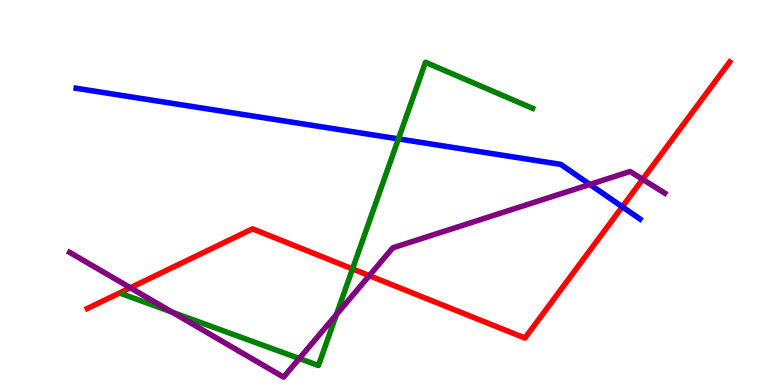[{'lines': ['blue', 'red'], 'intersections': [{'x': 8.03, 'y': 4.63}]}, {'lines': ['green', 'red'], 'intersections': [{'x': 4.55, 'y': 3.01}]}, {'lines': ['purple', 'red'], 'intersections': [{'x': 1.68, 'y': 2.53}, {'x': 4.77, 'y': 2.84}, {'x': 8.29, 'y': 5.34}]}, {'lines': ['blue', 'green'], 'intersections': [{'x': 5.14, 'y': 6.39}]}, {'lines': ['blue', 'purple'], 'intersections': [{'x': 7.61, 'y': 5.21}]}, {'lines': ['green', 'purple'], 'intersections': [{'x': 2.22, 'y': 1.89}, {'x': 3.86, 'y': 0.688}, {'x': 4.34, 'y': 1.83}]}]